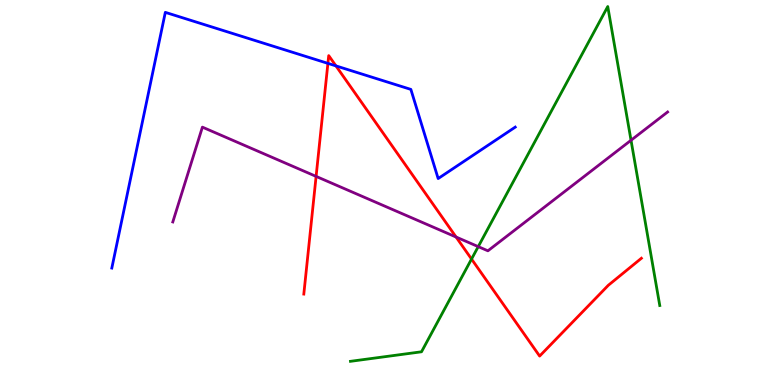[{'lines': ['blue', 'red'], 'intersections': [{'x': 4.23, 'y': 8.35}, {'x': 4.33, 'y': 8.29}]}, {'lines': ['green', 'red'], 'intersections': [{'x': 6.08, 'y': 3.27}]}, {'lines': ['purple', 'red'], 'intersections': [{'x': 4.08, 'y': 5.42}, {'x': 5.88, 'y': 3.84}]}, {'lines': ['blue', 'green'], 'intersections': []}, {'lines': ['blue', 'purple'], 'intersections': []}, {'lines': ['green', 'purple'], 'intersections': [{'x': 6.17, 'y': 3.59}, {'x': 8.14, 'y': 6.36}]}]